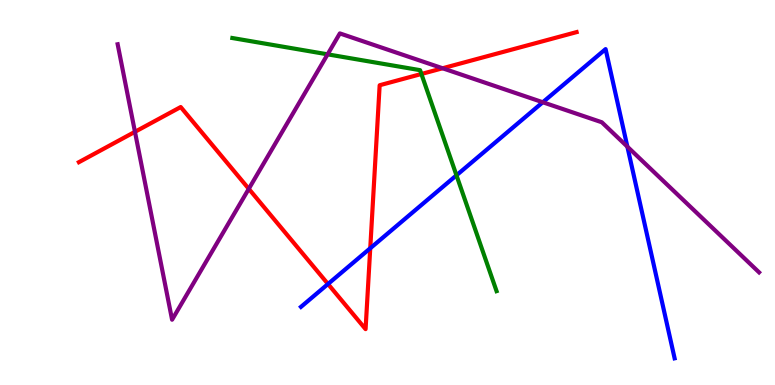[{'lines': ['blue', 'red'], 'intersections': [{'x': 4.23, 'y': 2.62}, {'x': 4.78, 'y': 3.55}]}, {'lines': ['green', 'red'], 'intersections': [{'x': 5.44, 'y': 8.08}]}, {'lines': ['purple', 'red'], 'intersections': [{'x': 1.74, 'y': 6.58}, {'x': 3.21, 'y': 5.1}, {'x': 5.71, 'y': 8.23}]}, {'lines': ['blue', 'green'], 'intersections': [{'x': 5.89, 'y': 5.45}]}, {'lines': ['blue', 'purple'], 'intersections': [{'x': 7.0, 'y': 7.34}, {'x': 8.1, 'y': 6.19}]}, {'lines': ['green', 'purple'], 'intersections': [{'x': 4.23, 'y': 8.59}]}]